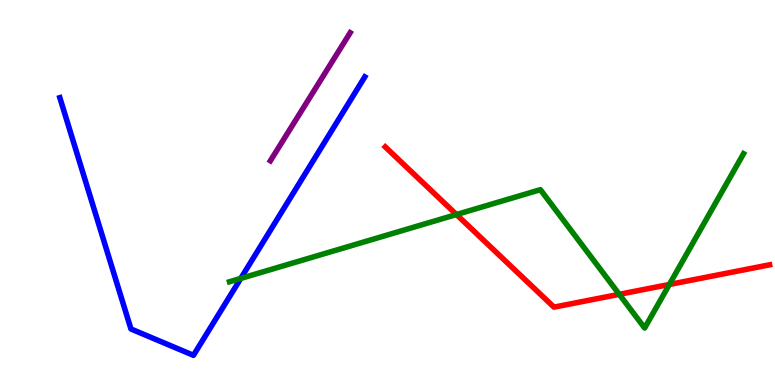[{'lines': ['blue', 'red'], 'intersections': []}, {'lines': ['green', 'red'], 'intersections': [{'x': 5.89, 'y': 4.43}, {'x': 7.99, 'y': 2.36}, {'x': 8.64, 'y': 2.61}]}, {'lines': ['purple', 'red'], 'intersections': []}, {'lines': ['blue', 'green'], 'intersections': [{'x': 3.11, 'y': 2.77}]}, {'lines': ['blue', 'purple'], 'intersections': []}, {'lines': ['green', 'purple'], 'intersections': []}]